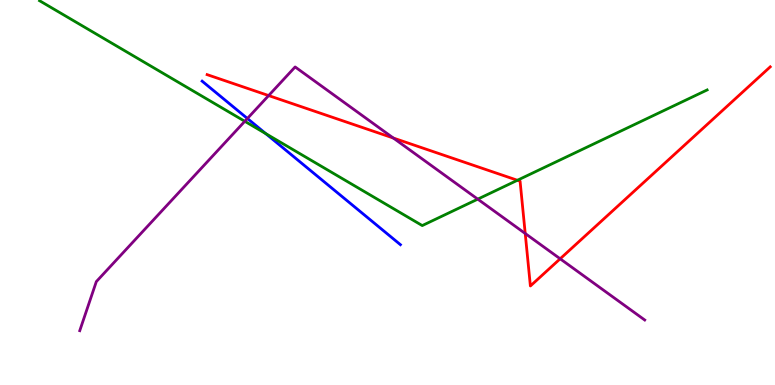[{'lines': ['blue', 'red'], 'intersections': []}, {'lines': ['green', 'red'], 'intersections': [{'x': 6.68, 'y': 5.32}]}, {'lines': ['purple', 'red'], 'intersections': [{'x': 3.47, 'y': 7.52}, {'x': 5.08, 'y': 6.41}, {'x': 6.78, 'y': 3.94}, {'x': 7.23, 'y': 3.28}]}, {'lines': ['blue', 'green'], 'intersections': [{'x': 3.43, 'y': 6.53}]}, {'lines': ['blue', 'purple'], 'intersections': [{'x': 3.19, 'y': 6.92}]}, {'lines': ['green', 'purple'], 'intersections': [{'x': 3.16, 'y': 6.85}, {'x': 6.16, 'y': 4.83}]}]